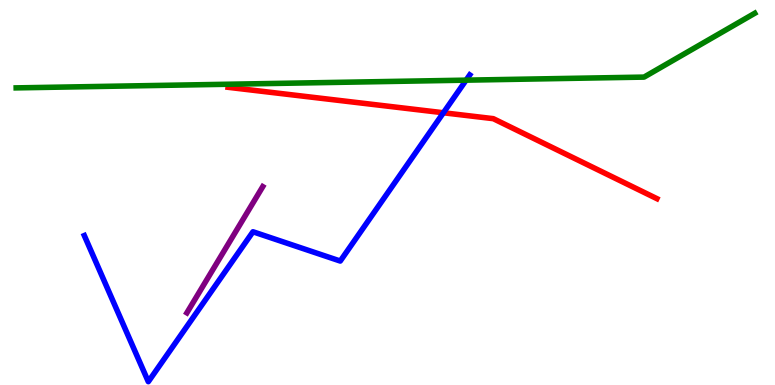[{'lines': ['blue', 'red'], 'intersections': [{'x': 5.72, 'y': 7.07}]}, {'lines': ['green', 'red'], 'intersections': []}, {'lines': ['purple', 'red'], 'intersections': []}, {'lines': ['blue', 'green'], 'intersections': [{'x': 6.01, 'y': 7.92}]}, {'lines': ['blue', 'purple'], 'intersections': []}, {'lines': ['green', 'purple'], 'intersections': []}]